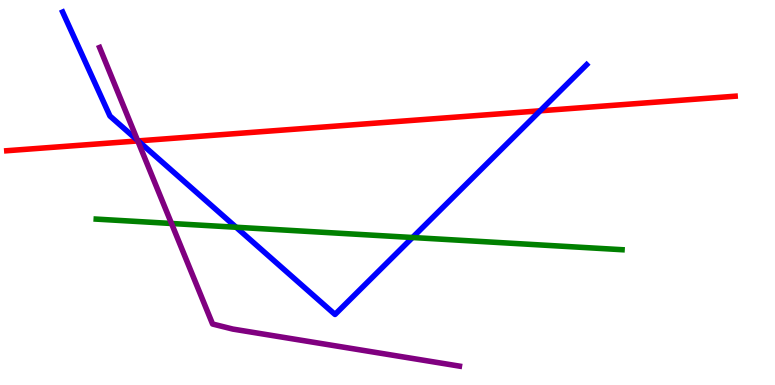[{'lines': ['blue', 'red'], 'intersections': [{'x': 1.78, 'y': 6.34}, {'x': 6.97, 'y': 7.12}]}, {'lines': ['green', 'red'], 'intersections': []}, {'lines': ['purple', 'red'], 'intersections': [{'x': 1.78, 'y': 6.34}]}, {'lines': ['blue', 'green'], 'intersections': [{'x': 3.05, 'y': 4.1}, {'x': 5.32, 'y': 3.83}]}, {'lines': ['blue', 'purple'], 'intersections': [{'x': 1.77, 'y': 6.36}]}, {'lines': ['green', 'purple'], 'intersections': [{'x': 2.21, 'y': 4.2}]}]